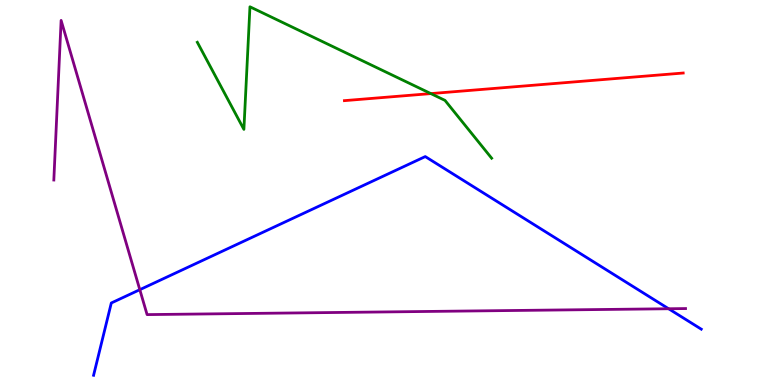[{'lines': ['blue', 'red'], 'intersections': []}, {'lines': ['green', 'red'], 'intersections': [{'x': 5.56, 'y': 7.57}]}, {'lines': ['purple', 'red'], 'intersections': []}, {'lines': ['blue', 'green'], 'intersections': []}, {'lines': ['blue', 'purple'], 'intersections': [{'x': 1.8, 'y': 2.48}, {'x': 8.63, 'y': 1.98}]}, {'lines': ['green', 'purple'], 'intersections': []}]